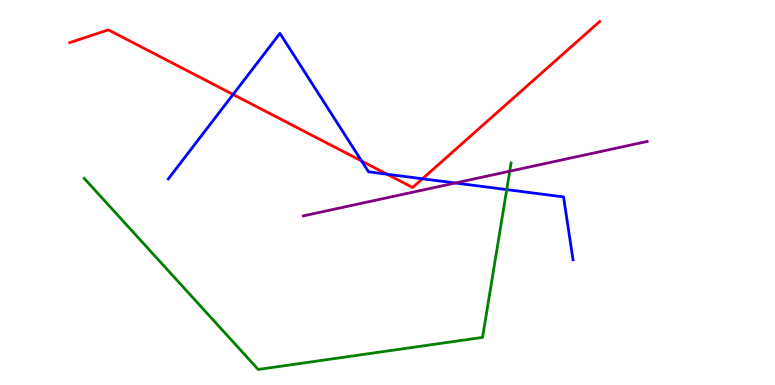[{'lines': ['blue', 'red'], 'intersections': [{'x': 3.01, 'y': 7.55}, {'x': 4.67, 'y': 5.82}, {'x': 4.99, 'y': 5.47}, {'x': 5.45, 'y': 5.36}]}, {'lines': ['green', 'red'], 'intersections': []}, {'lines': ['purple', 'red'], 'intersections': []}, {'lines': ['blue', 'green'], 'intersections': [{'x': 6.54, 'y': 5.08}]}, {'lines': ['blue', 'purple'], 'intersections': [{'x': 5.87, 'y': 5.25}]}, {'lines': ['green', 'purple'], 'intersections': [{'x': 6.58, 'y': 5.55}]}]